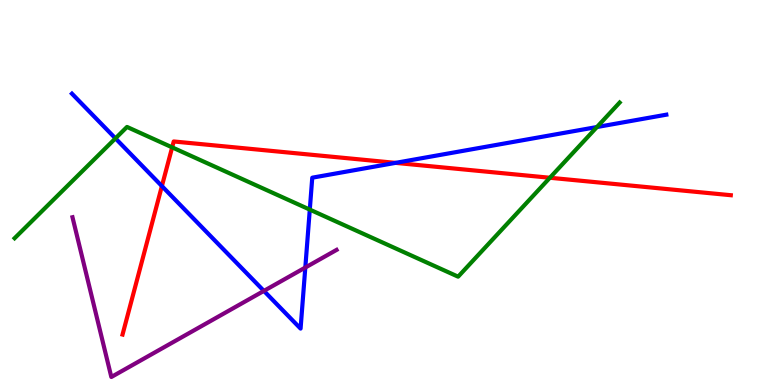[{'lines': ['blue', 'red'], 'intersections': [{'x': 2.09, 'y': 5.17}, {'x': 5.1, 'y': 5.77}]}, {'lines': ['green', 'red'], 'intersections': [{'x': 2.22, 'y': 6.17}, {'x': 7.1, 'y': 5.38}]}, {'lines': ['purple', 'red'], 'intersections': []}, {'lines': ['blue', 'green'], 'intersections': [{'x': 1.49, 'y': 6.41}, {'x': 4.0, 'y': 4.56}, {'x': 7.7, 'y': 6.7}]}, {'lines': ['blue', 'purple'], 'intersections': [{'x': 3.41, 'y': 2.44}, {'x': 3.94, 'y': 3.05}]}, {'lines': ['green', 'purple'], 'intersections': []}]